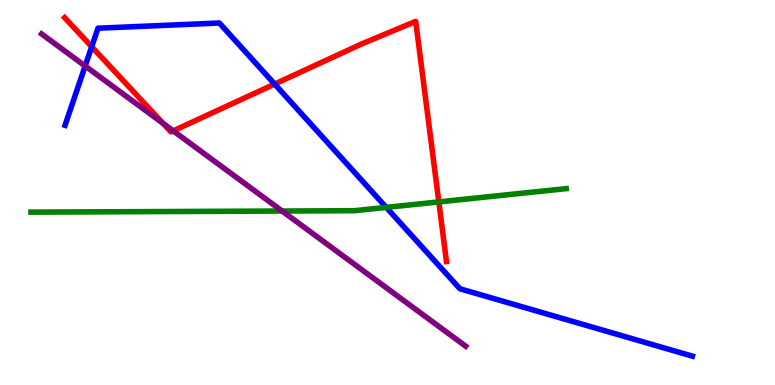[{'lines': ['blue', 'red'], 'intersections': [{'x': 1.18, 'y': 8.79}, {'x': 3.54, 'y': 7.82}]}, {'lines': ['green', 'red'], 'intersections': [{'x': 5.66, 'y': 4.76}]}, {'lines': ['purple', 'red'], 'intersections': [{'x': 2.1, 'y': 6.8}, {'x': 2.24, 'y': 6.6}]}, {'lines': ['blue', 'green'], 'intersections': [{'x': 4.98, 'y': 4.61}]}, {'lines': ['blue', 'purple'], 'intersections': [{'x': 1.1, 'y': 8.29}]}, {'lines': ['green', 'purple'], 'intersections': [{'x': 3.64, 'y': 4.52}]}]